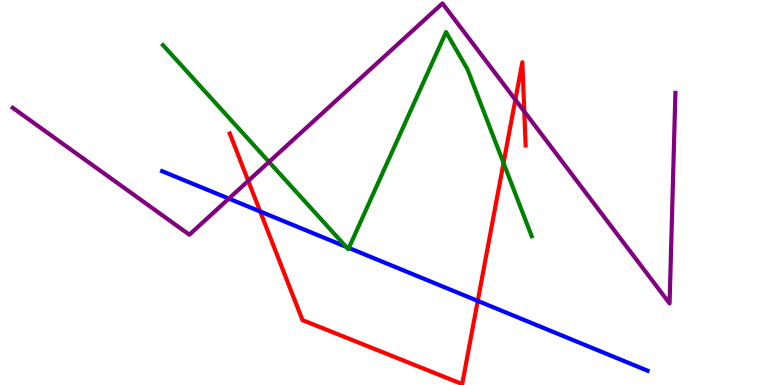[{'lines': ['blue', 'red'], 'intersections': [{'x': 3.36, 'y': 4.51}, {'x': 6.16, 'y': 2.18}]}, {'lines': ['green', 'red'], 'intersections': [{'x': 6.5, 'y': 5.77}]}, {'lines': ['purple', 'red'], 'intersections': [{'x': 3.2, 'y': 5.3}, {'x': 6.65, 'y': 7.41}, {'x': 6.77, 'y': 7.1}]}, {'lines': ['blue', 'green'], 'intersections': [{'x': 4.47, 'y': 3.59}, {'x': 4.5, 'y': 3.56}]}, {'lines': ['blue', 'purple'], 'intersections': [{'x': 2.95, 'y': 4.84}]}, {'lines': ['green', 'purple'], 'intersections': [{'x': 3.47, 'y': 5.79}]}]